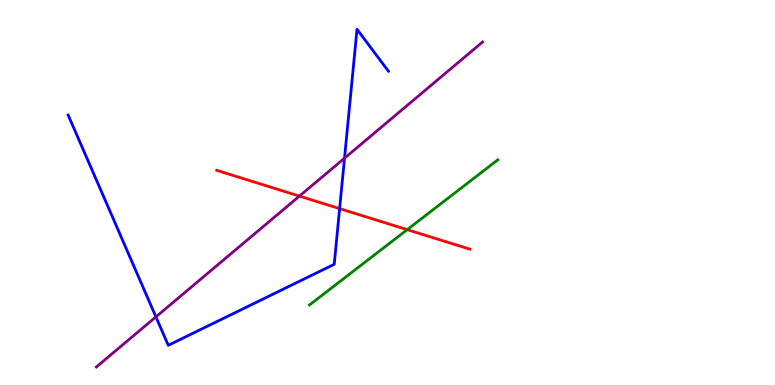[{'lines': ['blue', 'red'], 'intersections': [{'x': 4.38, 'y': 4.58}]}, {'lines': ['green', 'red'], 'intersections': [{'x': 5.25, 'y': 4.03}]}, {'lines': ['purple', 'red'], 'intersections': [{'x': 3.86, 'y': 4.91}]}, {'lines': ['blue', 'green'], 'intersections': []}, {'lines': ['blue', 'purple'], 'intersections': [{'x': 2.01, 'y': 1.77}, {'x': 4.45, 'y': 5.89}]}, {'lines': ['green', 'purple'], 'intersections': []}]